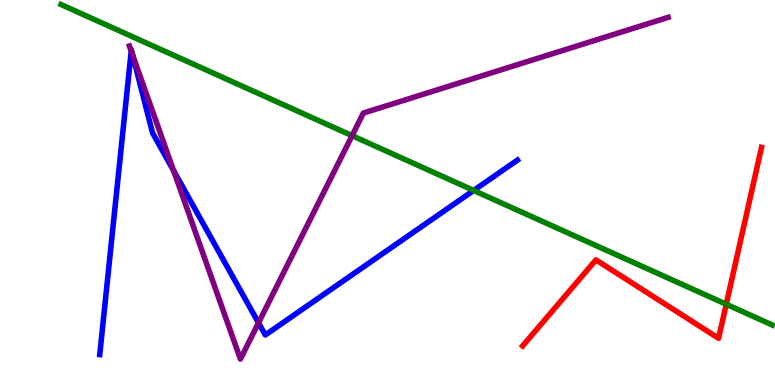[{'lines': ['blue', 'red'], 'intersections': []}, {'lines': ['green', 'red'], 'intersections': [{'x': 9.37, 'y': 2.1}]}, {'lines': ['purple', 'red'], 'intersections': []}, {'lines': ['blue', 'green'], 'intersections': [{'x': 6.11, 'y': 5.05}]}, {'lines': ['blue', 'purple'], 'intersections': [{'x': 1.69, 'y': 8.67}, {'x': 1.71, 'y': 8.56}, {'x': 2.24, 'y': 5.57}, {'x': 3.34, 'y': 1.61}]}, {'lines': ['green', 'purple'], 'intersections': [{'x': 4.54, 'y': 6.48}]}]